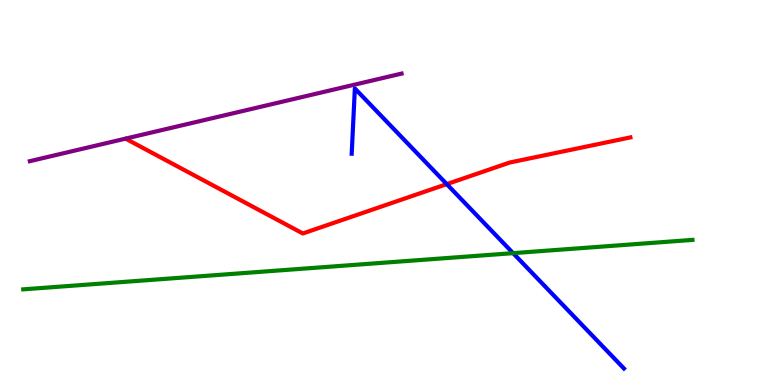[{'lines': ['blue', 'red'], 'intersections': [{'x': 5.76, 'y': 5.22}]}, {'lines': ['green', 'red'], 'intersections': []}, {'lines': ['purple', 'red'], 'intersections': []}, {'lines': ['blue', 'green'], 'intersections': [{'x': 6.62, 'y': 3.42}]}, {'lines': ['blue', 'purple'], 'intersections': []}, {'lines': ['green', 'purple'], 'intersections': []}]